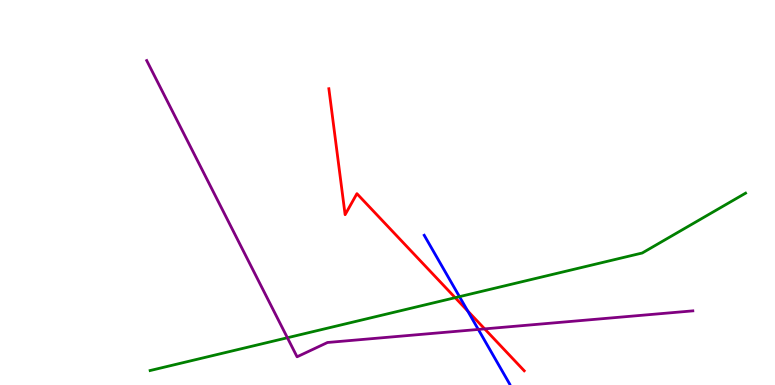[{'lines': ['blue', 'red'], 'intersections': [{'x': 6.03, 'y': 1.93}]}, {'lines': ['green', 'red'], 'intersections': [{'x': 5.87, 'y': 2.27}]}, {'lines': ['purple', 'red'], 'intersections': [{'x': 6.25, 'y': 1.46}]}, {'lines': ['blue', 'green'], 'intersections': [{'x': 5.93, 'y': 2.29}]}, {'lines': ['blue', 'purple'], 'intersections': [{'x': 6.17, 'y': 1.44}]}, {'lines': ['green', 'purple'], 'intersections': [{'x': 3.71, 'y': 1.23}]}]